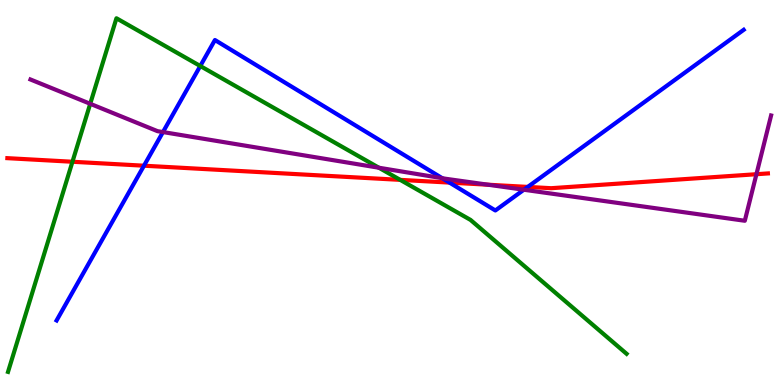[{'lines': ['blue', 'red'], 'intersections': [{'x': 1.86, 'y': 5.7}, {'x': 5.8, 'y': 5.26}, {'x': 6.81, 'y': 5.15}]}, {'lines': ['green', 'red'], 'intersections': [{'x': 0.935, 'y': 5.8}, {'x': 5.16, 'y': 5.33}]}, {'lines': ['purple', 'red'], 'intersections': [{'x': 6.3, 'y': 5.2}, {'x': 9.76, 'y': 5.47}]}, {'lines': ['blue', 'green'], 'intersections': [{'x': 2.58, 'y': 8.29}]}, {'lines': ['blue', 'purple'], 'intersections': [{'x': 2.1, 'y': 6.57}, {'x': 5.71, 'y': 5.37}, {'x': 6.76, 'y': 5.07}]}, {'lines': ['green', 'purple'], 'intersections': [{'x': 1.16, 'y': 7.3}, {'x': 4.89, 'y': 5.64}]}]